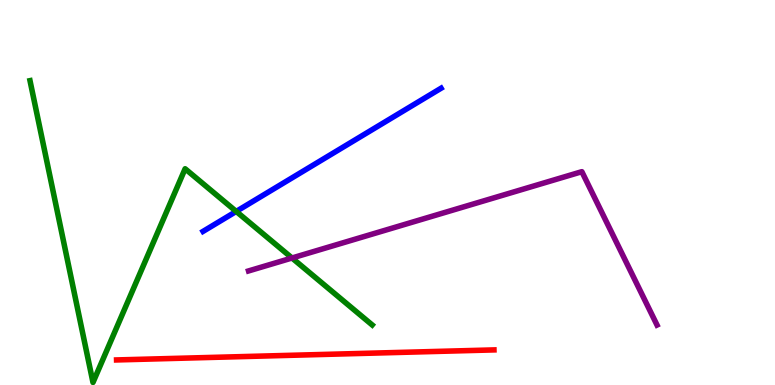[{'lines': ['blue', 'red'], 'intersections': []}, {'lines': ['green', 'red'], 'intersections': []}, {'lines': ['purple', 'red'], 'intersections': []}, {'lines': ['blue', 'green'], 'intersections': [{'x': 3.05, 'y': 4.51}]}, {'lines': ['blue', 'purple'], 'intersections': []}, {'lines': ['green', 'purple'], 'intersections': [{'x': 3.77, 'y': 3.3}]}]